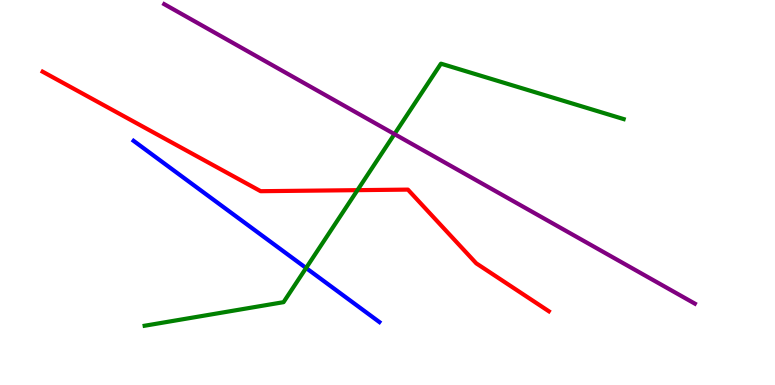[{'lines': ['blue', 'red'], 'intersections': []}, {'lines': ['green', 'red'], 'intersections': [{'x': 4.61, 'y': 5.06}]}, {'lines': ['purple', 'red'], 'intersections': []}, {'lines': ['blue', 'green'], 'intersections': [{'x': 3.95, 'y': 3.04}]}, {'lines': ['blue', 'purple'], 'intersections': []}, {'lines': ['green', 'purple'], 'intersections': [{'x': 5.09, 'y': 6.52}]}]